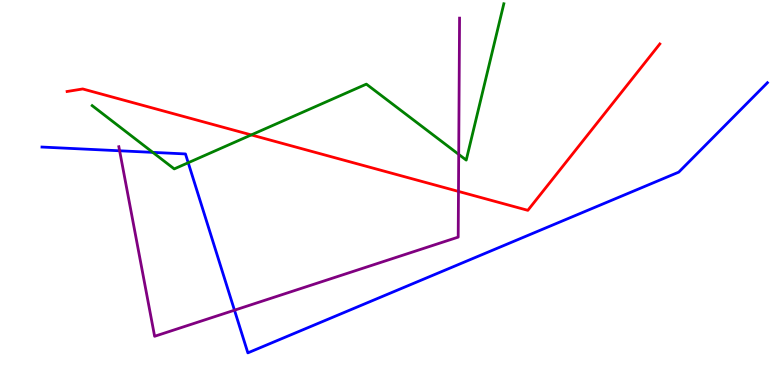[{'lines': ['blue', 'red'], 'intersections': []}, {'lines': ['green', 'red'], 'intersections': [{'x': 3.24, 'y': 6.5}]}, {'lines': ['purple', 'red'], 'intersections': [{'x': 5.92, 'y': 5.03}]}, {'lines': ['blue', 'green'], 'intersections': [{'x': 1.97, 'y': 6.04}, {'x': 2.43, 'y': 5.77}]}, {'lines': ['blue', 'purple'], 'intersections': [{'x': 1.54, 'y': 6.08}, {'x': 3.03, 'y': 1.94}]}, {'lines': ['green', 'purple'], 'intersections': [{'x': 5.92, 'y': 5.99}]}]